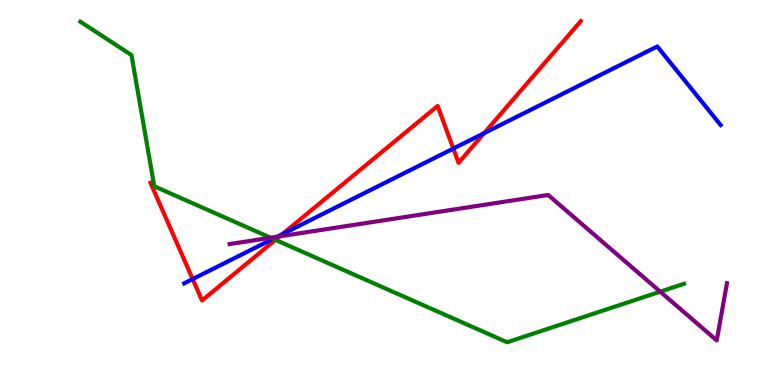[{'lines': ['blue', 'red'], 'intersections': [{'x': 2.49, 'y': 2.75}, {'x': 3.64, 'y': 3.92}, {'x': 5.85, 'y': 6.14}, {'x': 6.25, 'y': 6.54}]}, {'lines': ['green', 'red'], 'intersections': [{'x': 3.55, 'y': 3.77}]}, {'lines': ['purple', 'red'], 'intersections': [{'x': 3.61, 'y': 3.86}]}, {'lines': ['blue', 'green'], 'intersections': [{'x': 3.52, 'y': 3.8}]}, {'lines': ['blue', 'purple'], 'intersections': [{'x': 3.58, 'y': 3.85}]}, {'lines': ['green', 'purple'], 'intersections': [{'x': 3.49, 'y': 3.83}, {'x': 8.52, 'y': 2.42}]}]